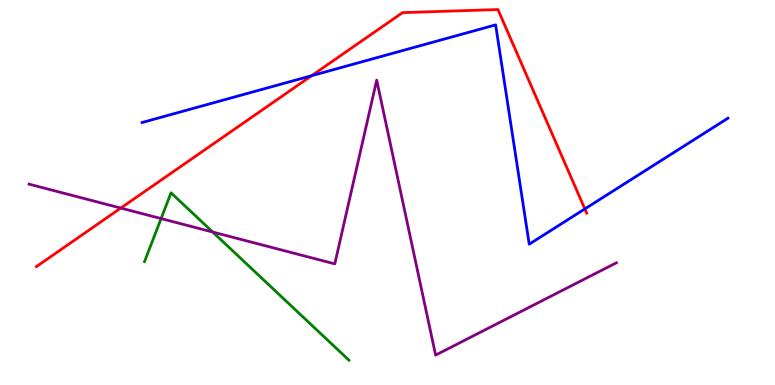[{'lines': ['blue', 'red'], 'intersections': [{'x': 4.02, 'y': 8.03}, {'x': 7.55, 'y': 4.57}]}, {'lines': ['green', 'red'], 'intersections': []}, {'lines': ['purple', 'red'], 'intersections': [{'x': 1.56, 'y': 4.6}]}, {'lines': ['blue', 'green'], 'intersections': []}, {'lines': ['blue', 'purple'], 'intersections': []}, {'lines': ['green', 'purple'], 'intersections': [{'x': 2.08, 'y': 4.32}, {'x': 2.74, 'y': 3.97}]}]